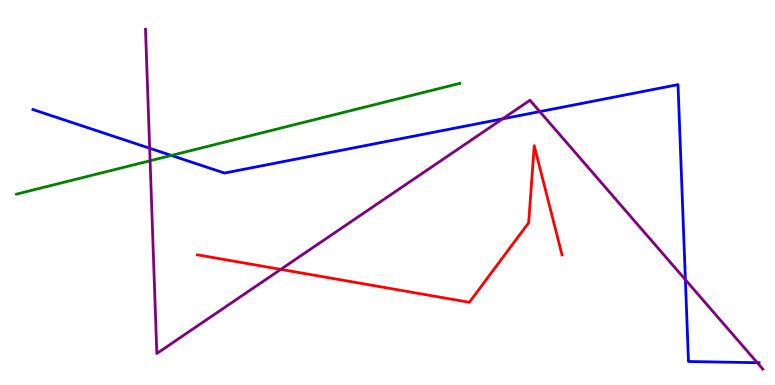[{'lines': ['blue', 'red'], 'intersections': []}, {'lines': ['green', 'red'], 'intersections': []}, {'lines': ['purple', 'red'], 'intersections': [{'x': 3.62, 'y': 3.0}]}, {'lines': ['blue', 'green'], 'intersections': [{'x': 2.21, 'y': 5.96}]}, {'lines': ['blue', 'purple'], 'intersections': [{'x': 1.93, 'y': 6.15}, {'x': 6.48, 'y': 6.91}, {'x': 6.96, 'y': 7.1}, {'x': 8.84, 'y': 2.74}, {'x': 9.77, 'y': 0.579}]}, {'lines': ['green', 'purple'], 'intersections': [{'x': 1.94, 'y': 5.82}]}]